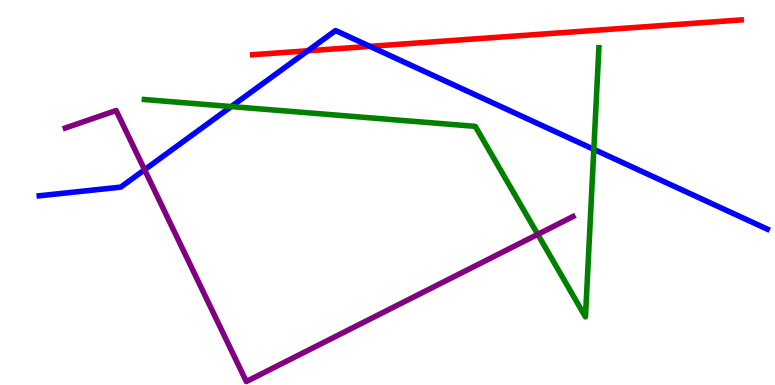[{'lines': ['blue', 'red'], 'intersections': [{'x': 3.97, 'y': 8.68}, {'x': 4.77, 'y': 8.8}]}, {'lines': ['green', 'red'], 'intersections': []}, {'lines': ['purple', 'red'], 'intersections': []}, {'lines': ['blue', 'green'], 'intersections': [{'x': 2.98, 'y': 7.23}, {'x': 7.66, 'y': 6.12}]}, {'lines': ['blue', 'purple'], 'intersections': [{'x': 1.87, 'y': 5.59}]}, {'lines': ['green', 'purple'], 'intersections': [{'x': 6.94, 'y': 3.91}]}]